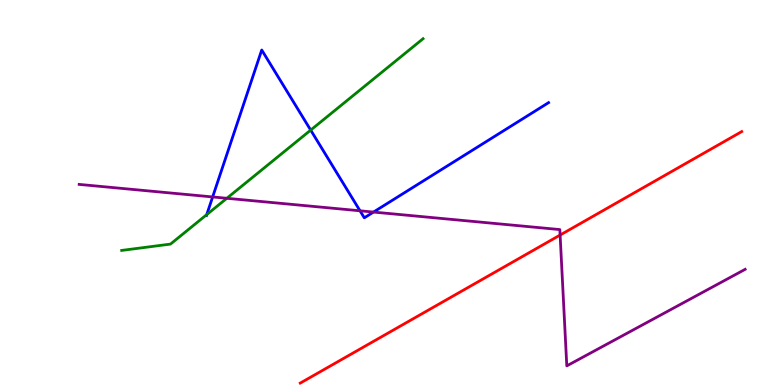[{'lines': ['blue', 'red'], 'intersections': []}, {'lines': ['green', 'red'], 'intersections': []}, {'lines': ['purple', 'red'], 'intersections': [{'x': 7.23, 'y': 3.89}]}, {'lines': ['blue', 'green'], 'intersections': [{'x': 2.67, 'y': 4.43}, {'x': 4.01, 'y': 6.62}]}, {'lines': ['blue', 'purple'], 'intersections': [{'x': 2.74, 'y': 4.88}, {'x': 4.65, 'y': 4.52}, {'x': 4.82, 'y': 4.49}]}, {'lines': ['green', 'purple'], 'intersections': [{'x': 2.93, 'y': 4.85}]}]